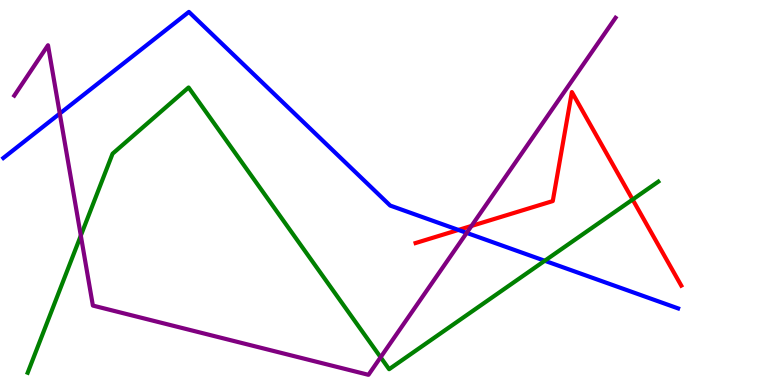[{'lines': ['blue', 'red'], 'intersections': [{'x': 5.92, 'y': 4.03}]}, {'lines': ['green', 'red'], 'intersections': [{'x': 8.16, 'y': 4.82}]}, {'lines': ['purple', 'red'], 'intersections': [{'x': 6.08, 'y': 4.13}]}, {'lines': ['blue', 'green'], 'intersections': [{'x': 7.03, 'y': 3.23}]}, {'lines': ['blue', 'purple'], 'intersections': [{'x': 0.771, 'y': 7.05}, {'x': 6.02, 'y': 3.95}]}, {'lines': ['green', 'purple'], 'intersections': [{'x': 1.04, 'y': 3.88}, {'x': 4.91, 'y': 0.721}]}]